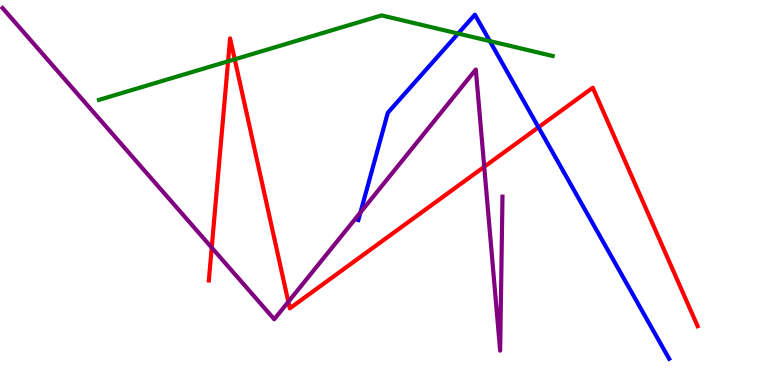[{'lines': ['blue', 'red'], 'intersections': [{'x': 6.95, 'y': 6.69}]}, {'lines': ['green', 'red'], 'intersections': [{'x': 2.94, 'y': 8.41}, {'x': 3.03, 'y': 8.46}]}, {'lines': ['purple', 'red'], 'intersections': [{'x': 2.73, 'y': 3.57}, {'x': 3.72, 'y': 2.16}, {'x': 6.25, 'y': 5.67}]}, {'lines': ['blue', 'green'], 'intersections': [{'x': 5.91, 'y': 9.13}, {'x': 6.32, 'y': 8.93}]}, {'lines': ['blue', 'purple'], 'intersections': [{'x': 4.65, 'y': 4.48}]}, {'lines': ['green', 'purple'], 'intersections': []}]